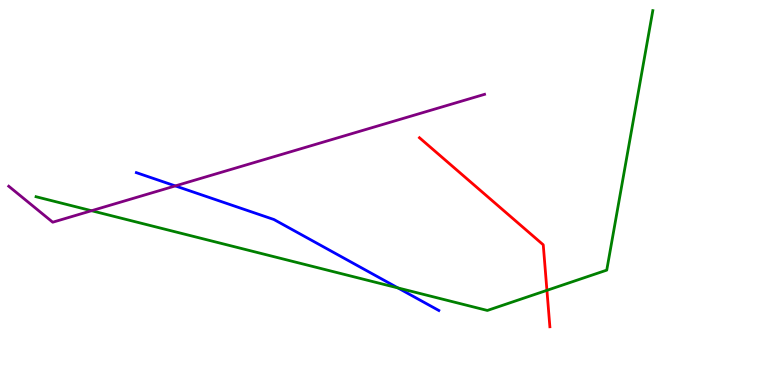[{'lines': ['blue', 'red'], 'intersections': []}, {'lines': ['green', 'red'], 'intersections': [{'x': 7.06, 'y': 2.46}]}, {'lines': ['purple', 'red'], 'intersections': []}, {'lines': ['blue', 'green'], 'intersections': [{'x': 5.13, 'y': 2.52}]}, {'lines': ['blue', 'purple'], 'intersections': [{'x': 2.26, 'y': 5.17}]}, {'lines': ['green', 'purple'], 'intersections': [{'x': 1.18, 'y': 4.53}]}]